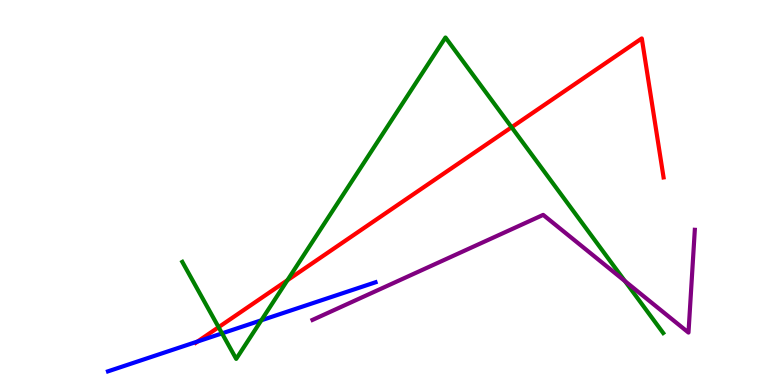[{'lines': ['blue', 'red'], 'intersections': [{'x': 2.55, 'y': 1.13}]}, {'lines': ['green', 'red'], 'intersections': [{'x': 2.82, 'y': 1.5}, {'x': 3.71, 'y': 2.72}, {'x': 6.6, 'y': 6.69}]}, {'lines': ['purple', 'red'], 'intersections': []}, {'lines': ['blue', 'green'], 'intersections': [{'x': 2.86, 'y': 1.34}, {'x': 3.37, 'y': 1.68}]}, {'lines': ['blue', 'purple'], 'intersections': []}, {'lines': ['green', 'purple'], 'intersections': [{'x': 8.06, 'y': 2.7}]}]